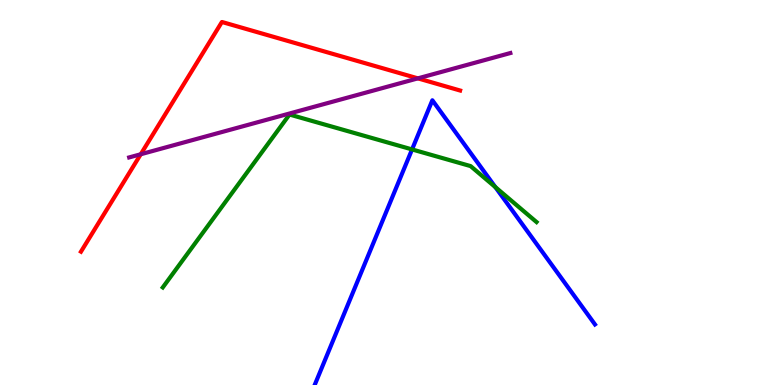[{'lines': ['blue', 'red'], 'intersections': []}, {'lines': ['green', 'red'], 'intersections': []}, {'lines': ['purple', 'red'], 'intersections': [{'x': 1.82, 'y': 5.99}, {'x': 5.39, 'y': 7.96}]}, {'lines': ['blue', 'green'], 'intersections': [{'x': 5.32, 'y': 6.12}, {'x': 6.39, 'y': 5.14}]}, {'lines': ['blue', 'purple'], 'intersections': []}, {'lines': ['green', 'purple'], 'intersections': []}]